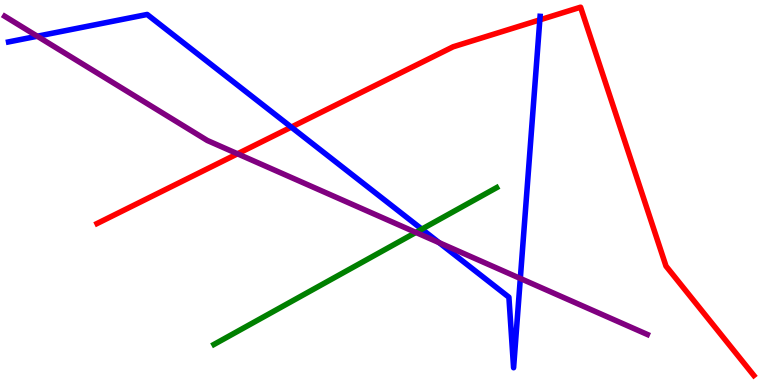[{'lines': ['blue', 'red'], 'intersections': [{'x': 3.76, 'y': 6.7}, {'x': 6.97, 'y': 9.48}]}, {'lines': ['green', 'red'], 'intersections': []}, {'lines': ['purple', 'red'], 'intersections': [{'x': 3.06, 'y': 6.01}]}, {'lines': ['blue', 'green'], 'intersections': [{'x': 5.44, 'y': 4.05}]}, {'lines': ['blue', 'purple'], 'intersections': [{'x': 0.481, 'y': 9.06}, {'x': 5.67, 'y': 3.7}, {'x': 6.71, 'y': 2.77}]}, {'lines': ['green', 'purple'], 'intersections': [{'x': 5.37, 'y': 3.96}]}]